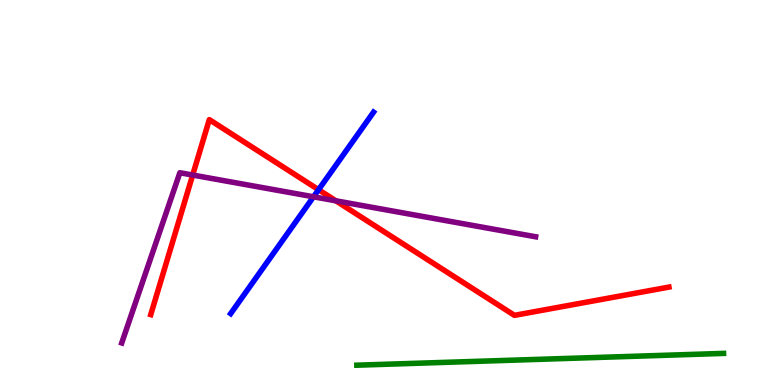[{'lines': ['blue', 'red'], 'intersections': [{'x': 4.11, 'y': 5.07}]}, {'lines': ['green', 'red'], 'intersections': []}, {'lines': ['purple', 'red'], 'intersections': [{'x': 2.49, 'y': 5.45}, {'x': 4.33, 'y': 4.78}]}, {'lines': ['blue', 'green'], 'intersections': []}, {'lines': ['blue', 'purple'], 'intersections': [{'x': 4.05, 'y': 4.89}]}, {'lines': ['green', 'purple'], 'intersections': []}]